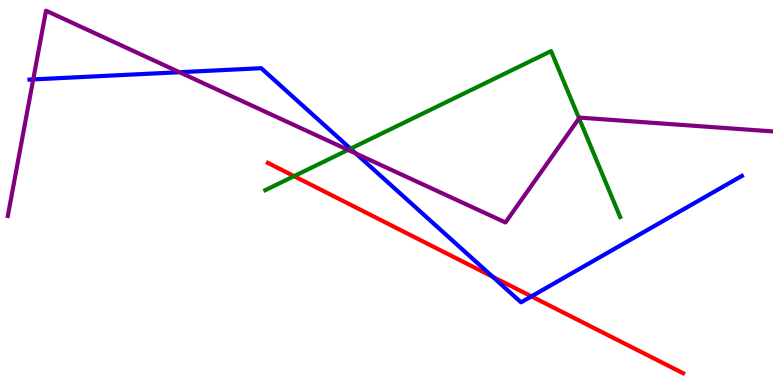[{'lines': ['blue', 'red'], 'intersections': [{'x': 6.36, 'y': 2.81}, {'x': 6.86, 'y': 2.3}]}, {'lines': ['green', 'red'], 'intersections': [{'x': 3.79, 'y': 5.42}]}, {'lines': ['purple', 'red'], 'intersections': []}, {'lines': ['blue', 'green'], 'intersections': [{'x': 4.52, 'y': 6.14}]}, {'lines': ['blue', 'purple'], 'intersections': [{'x': 0.429, 'y': 7.94}, {'x': 2.32, 'y': 8.12}, {'x': 4.59, 'y': 6.01}]}, {'lines': ['green', 'purple'], 'intersections': [{'x': 4.49, 'y': 6.11}, {'x': 7.47, 'y': 6.93}]}]